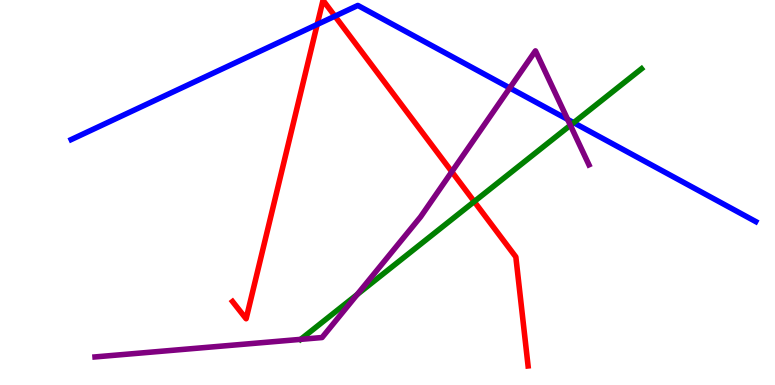[{'lines': ['blue', 'red'], 'intersections': [{'x': 4.09, 'y': 9.36}, {'x': 4.32, 'y': 9.58}]}, {'lines': ['green', 'red'], 'intersections': [{'x': 6.12, 'y': 4.76}]}, {'lines': ['purple', 'red'], 'intersections': [{'x': 5.83, 'y': 5.54}]}, {'lines': ['blue', 'green'], 'intersections': [{'x': 7.4, 'y': 6.81}]}, {'lines': ['blue', 'purple'], 'intersections': [{'x': 6.58, 'y': 7.72}, {'x': 7.32, 'y': 6.9}]}, {'lines': ['green', 'purple'], 'intersections': [{'x': 3.88, 'y': 1.19}, {'x': 4.61, 'y': 2.35}, {'x': 7.36, 'y': 6.75}]}]